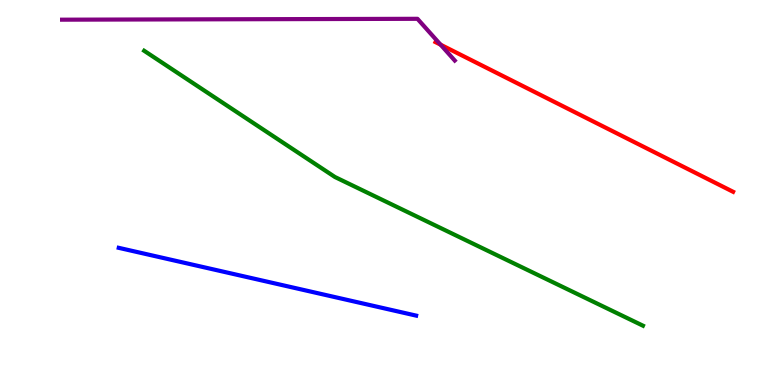[{'lines': ['blue', 'red'], 'intersections': []}, {'lines': ['green', 'red'], 'intersections': []}, {'lines': ['purple', 'red'], 'intersections': [{'x': 5.69, 'y': 8.84}]}, {'lines': ['blue', 'green'], 'intersections': []}, {'lines': ['blue', 'purple'], 'intersections': []}, {'lines': ['green', 'purple'], 'intersections': []}]